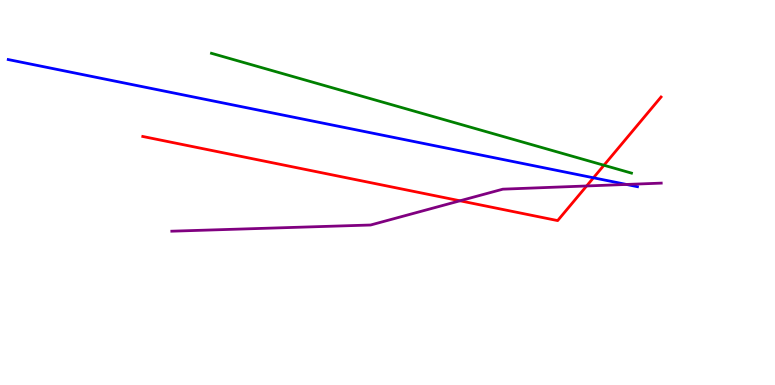[{'lines': ['blue', 'red'], 'intersections': [{'x': 7.66, 'y': 5.38}]}, {'lines': ['green', 'red'], 'intersections': [{'x': 7.79, 'y': 5.71}]}, {'lines': ['purple', 'red'], 'intersections': [{'x': 5.94, 'y': 4.78}, {'x': 7.57, 'y': 5.17}]}, {'lines': ['blue', 'green'], 'intersections': []}, {'lines': ['blue', 'purple'], 'intersections': [{'x': 8.08, 'y': 5.21}]}, {'lines': ['green', 'purple'], 'intersections': []}]